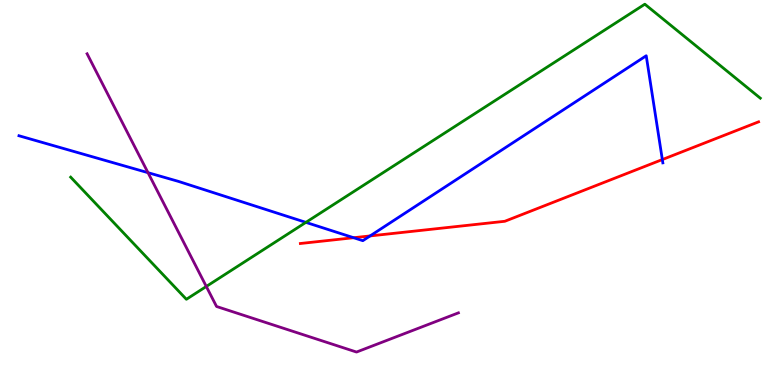[{'lines': ['blue', 'red'], 'intersections': [{'x': 4.56, 'y': 3.83}, {'x': 4.78, 'y': 3.87}, {'x': 8.55, 'y': 5.86}]}, {'lines': ['green', 'red'], 'intersections': []}, {'lines': ['purple', 'red'], 'intersections': []}, {'lines': ['blue', 'green'], 'intersections': [{'x': 3.95, 'y': 4.22}]}, {'lines': ['blue', 'purple'], 'intersections': [{'x': 1.91, 'y': 5.51}]}, {'lines': ['green', 'purple'], 'intersections': [{'x': 2.66, 'y': 2.56}]}]